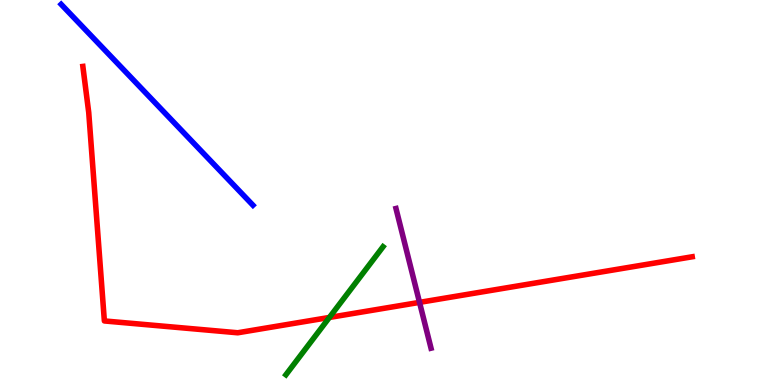[{'lines': ['blue', 'red'], 'intersections': []}, {'lines': ['green', 'red'], 'intersections': [{'x': 4.25, 'y': 1.75}]}, {'lines': ['purple', 'red'], 'intersections': [{'x': 5.41, 'y': 2.15}]}, {'lines': ['blue', 'green'], 'intersections': []}, {'lines': ['blue', 'purple'], 'intersections': []}, {'lines': ['green', 'purple'], 'intersections': []}]